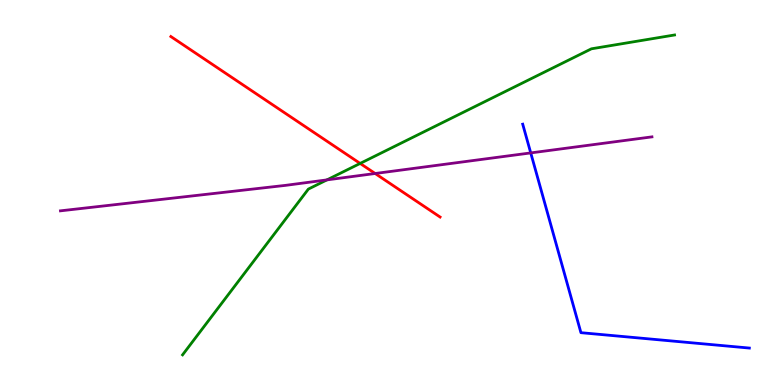[{'lines': ['blue', 'red'], 'intersections': []}, {'lines': ['green', 'red'], 'intersections': [{'x': 4.65, 'y': 5.75}]}, {'lines': ['purple', 'red'], 'intersections': [{'x': 4.84, 'y': 5.49}]}, {'lines': ['blue', 'green'], 'intersections': []}, {'lines': ['blue', 'purple'], 'intersections': [{'x': 6.85, 'y': 6.03}]}, {'lines': ['green', 'purple'], 'intersections': [{'x': 4.22, 'y': 5.33}]}]